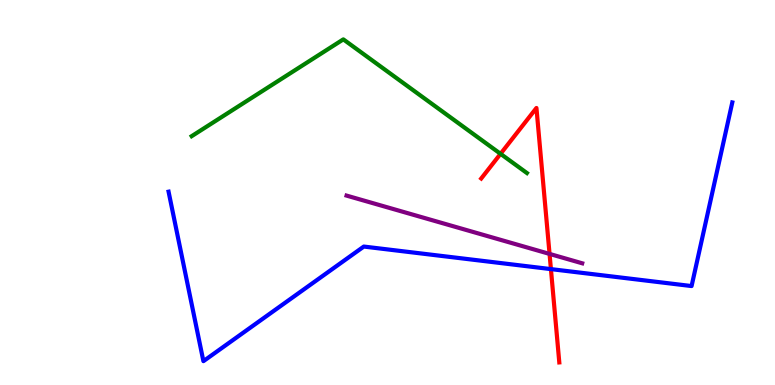[{'lines': ['blue', 'red'], 'intersections': [{'x': 7.11, 'y': 3.01}]}, {'lines': ['green', 'red'], 'intersections': [{'x': 6.46, 'y': 6.0}]}, {'lines': ['purple', 'red'], 'intersections': [{'x': 7.09, 'y': 3.4}]}, {'lines': ['blue', 'green'], 'intersections': []}, {'lines': ['blue', 'purple'], 'intersections': []}, {'lines': ['green', 'purple'], 'intersections': []}]